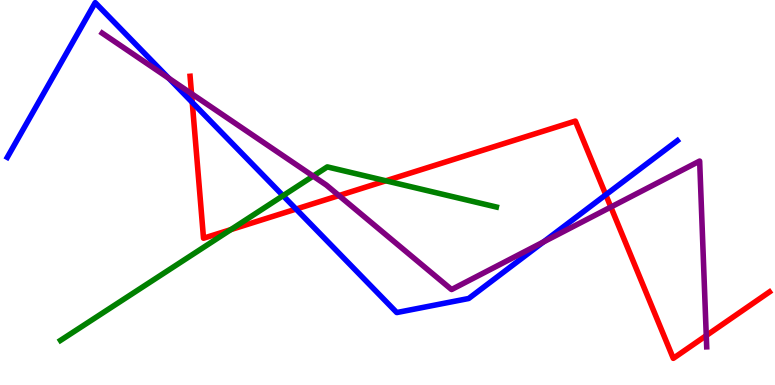[{'lines': ['blue', 'red'], 'intersections': [{'x': 2.48, 'y': 7.34}, {'x': 3.82, 'y': 4.57}, {'x': 7.82, 'y': 4.94}]}, {'lines': ['green', 'red'], 'intersections': [{'x': 2.98, 'y': 4.04}, {'x': 4.98, 'y': 5.3}]}, {'lines': ['purple', 'red'], 'intersections': [{'x': 2.47, 'y': 7.57}, {'x': 4.37, 'y': 4.92}, {'x': 7.88, 'y': 4.62}, {'x': 9.11, 'y': 1.28}]}, {'lines': ['blue', 'green'], 'intersections': [{'x': 3.65, 'y': 4.92}]}, {'lines': ['blue', 'purple'], 'intersections': [{'x': 2.18, 'y': 7.97}, {'x': 7.01, 'y': 3.71}]}, {'lines': ['green', 'purple'], 'intersections': [{'x': 4.04, 'y': 5.43}]}]